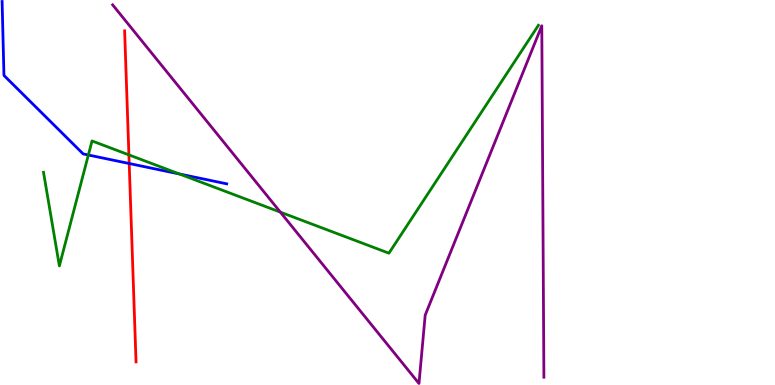[{'lines': ['blue', 'red'], 'intersections': [{'x': 1.67, 'y': 5.75}]}, {'lines': ['green', 'red'], 'intersections': [{'x': 1.66, 'y': 5.98}]}, {'lines': ['purple', 'red'], 'intersections': []}, {'lines': ['blue', 'green'], 'intersections': [{'x': 1.14, 'y': 5.97}, {'x': 2.31, 'y': 5.48}]}, {'lines': ['blue', 'purple'], 'intersections': []}, {'lines': ['green', 'purple'], 'intersections': [{'x': 3.62, 'y': 4.49}]}]